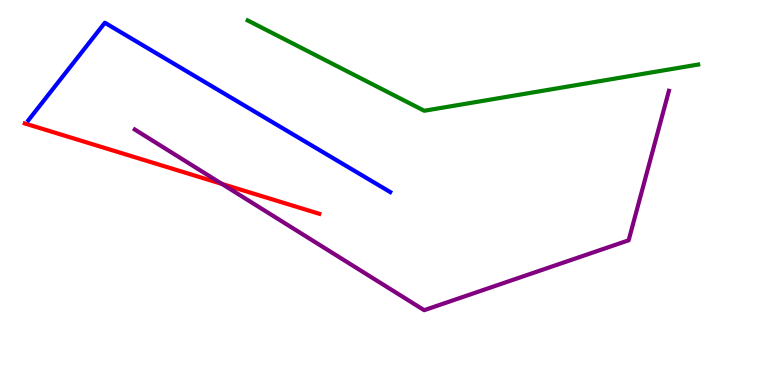[{'lines': ['blue', 'red'], 'intersections': []}, {'lines': ['green', 'red'], 'intersections': []}, {'lines': ['purple', 'red'], 'intersections': [{'x': 2.86, 'y': 5.22}]}, {'lines': ['blue', 'green'], 'intersections': []}, {'lines': ['blue', 'purple'], 'intersections': []}, {'lines': ['green', 'purple'], 'intersections': []}]